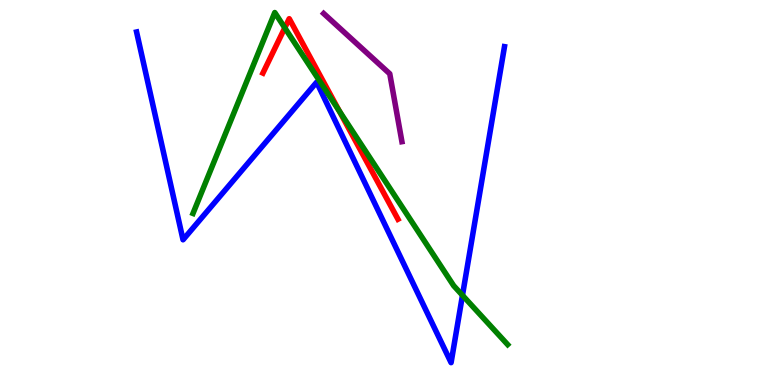[{'lines': ['blue', 'red'], 'intersections': []}, {'lines': ['green', 'red'], 'intersections': [{'x': 3.67, 'y': 9.28}, {'x': 4.38, 'y': 7.11}]}, {'lines': ['purple', 'red'], 'intersections': []}, {'lines': ['blue', 'green'], 'intersections': [{'x': 5.97, 'y': 2.33}]}, {'lines': ['blue', 'purple'], 'intersections': []}, {'lines': ['green', 'purple'], 'intersections': []}]